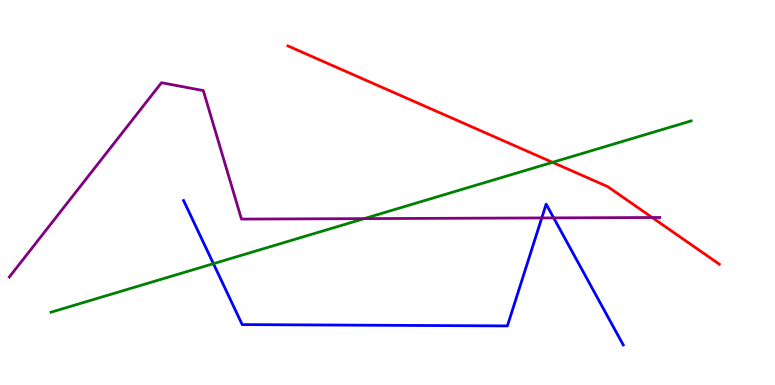[{'lines': ['blue', 'red'], 'intersections': []}, {'lines': ['green', 'red'], 'intersections': [{'x': 7.13, 'y': 5.78}]}, {'lines': ['purple', 'red'], 'intersections': [{'x': 8.41, 'y': 4.35}]}, {'lines': ['blue', 'green'], 'intersections': [{'x': 2.75, 'y': 3.15}]}, {'lines': ['blue', 'purple'], 'intersections': [{'x': 6.99, 'y': 4.34}, {'x': 7.14, 'y': 4.34}]}, {'lines': ['green', 'purple'], 'intersections': [{'x': 4.7, 'y': 4.32}]}]